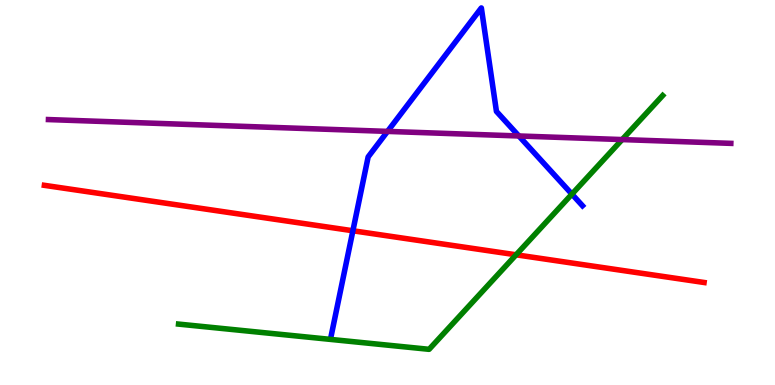[{'lines': ['blue', 'red'], 'intersections': [{'x': 4.55, 'y': 4.01}]}, {'lines': ['green', 'red'], 'intersections': [{'x': 6.66, 'y': 3.38}]}, {'lines': ['purple', 'red'], 'intersections': []}, {'lines': ['blue', 'green'], 'intersections': [{'x': 7.38, 'y': 4.96}]}, {'lines': ['blue', 'purple'], 'intersections': [{'x': 5.0, 'y': 6.59}, {'x': 6.69, 'y': 6.47}]}, {'lines': ['green', 'purple'], 'intersections': [{'x': 8.03, 'y': 6.37}]}]